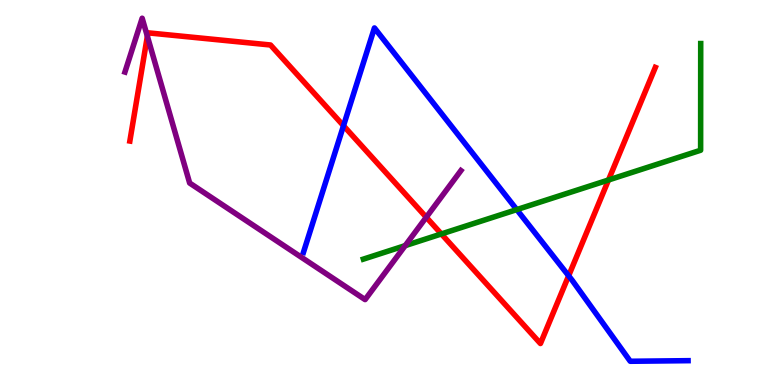[{'lines': ['blue', 'red'], 'intersections': [{'x': 4.43, 'y': 6.73}, {'x': 7.34, 'y': 2.84}]}, {'lines': ['green', 'red'], 'intersections': [{'x': 5.7, 'y': 3.92}, {'x': 7.85, 'y': 5.32}]}, {'lines': ['purple', 'red'], 'intersections': [{'x': 1.9, 'y': 9.06}, {'x': 5.5, 'y': 4.36}]}, {'lines': ['blue', 'green'], 'intersections': [{'x': 6.67, 'y': 4.56}]}, {'lines': ['blue', 'purple'], 'intersections': []}, {'lines': ['green', 'purple'], 'intersections': [{'x': 5.23, 'y': 3.62}]}]